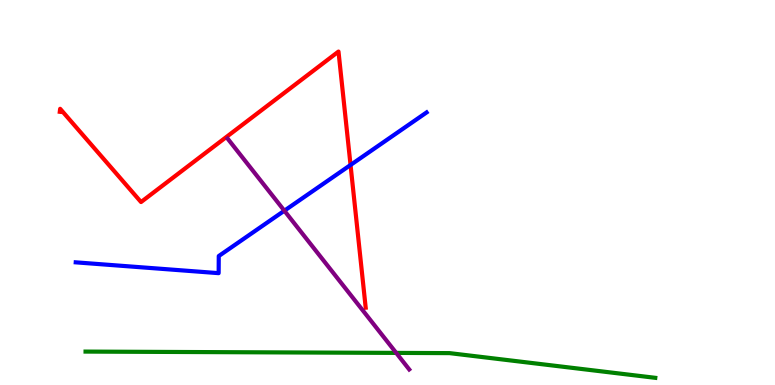[{'lines': ['blue', 'red'], 'intersections': [{'x': 4.52, 'y': 5.71}]}, {'lines': ['green', 'red'], 'intersections': []}, {'lines': ['purple', 'red'], 'intersections': []}, {'lines': ['blue', 'green'], 'intersections': []}, {'lines': ['blue', 'purple'], 'intersections': [{'x': 3.67, 'y': 4.53}]}, {'lines': ['green', 'purple'], 'intersections': [{'x': 5.11, 'y': 0.834}]}]